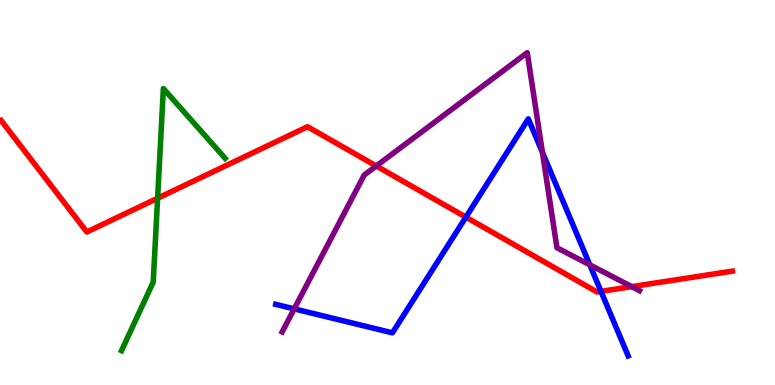[{'lines': ['blue', 'red'], 'intersections': [{'x': 6.01, 'y': 4.36}, {'x': 7.75, 'y': 2.43}]}, {'lines': ['green', 'red'], 'intersections': [{'x': 2.03, 'y': 4.85}]}, {'lines': ['purple', 'red'], 'intersections': [{'x': 4.85, 'y': 5.69}, {'x': 8.15, 'y': 2.56}]}, {'lines': ['blue', 'green'], 'intersections': []}, {'lines': ['blue', 'purple'], 'intersections': [{'x': 3.8, 'y': 1.98}, {'x': 7.0, 'y': 6.04}, {'x': 7.61, 'y': 3.12}]}, {'lines': ['green', 'purple'], 'intersections': []}]